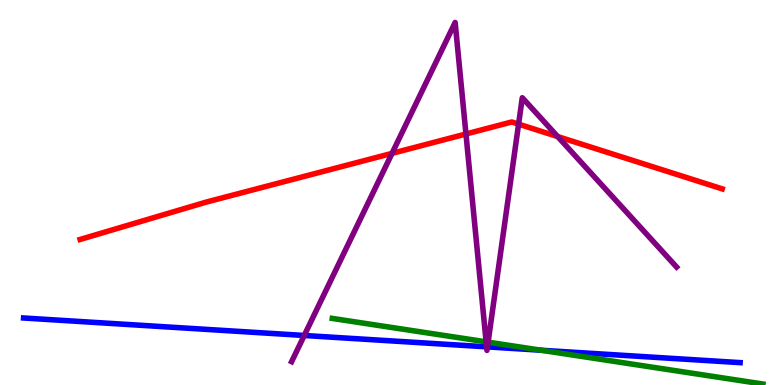[{'lines': ['blue', 'red'], 'intersections': []}, {'lines': ['green', 'red'], 'intersections': []}, {'lines': ['purple', 'red'], 'intersections': [{'x': 5.06, 'y': 6.02}, {'x': 6.01, 'y': 6.52}, {'x': 6.69, 'y': 6.78}, {'x': 7.2, 'y': 6.45}]}, {'lines': ['blue', 'green'], 'intersections': [{'x': 6.98, 'y': 0.903}]}, {'lines': ['blue', 'purple'], 'intersections': [{'x': 3.93, 'y': 1.29}, {'x': 6.28, 'y': 0.991}, {'x': 6.29, 'y': 0.99}]}, {'lines': ['green', 'purple'], 'intersections': [{'x': 6.27, 'y': 1.12}, {'x': 6.3, 'y': 1.11}]}]